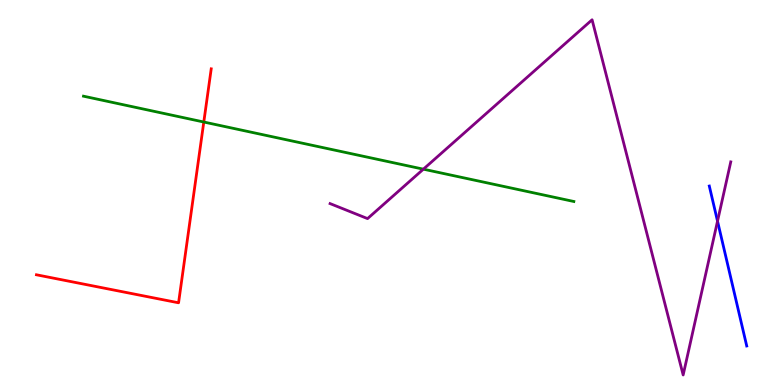[{'lines': ['blue', 'red'], 'intersections': []}, {'lines': ['green', 'red'], 'intersections': [{'x': 2.63, 'y': 6.83}]}, {'lines': ['purple', 'red'], 'intersections': []}, {'lines': ['blue', 'green'], 'intersections': []}, {'lines': ['blue', 'purple'], 'intersections': [{'x': 9.26, 'y': 4.26}]}, {'lines': ['green', 'purple'], 'intersections': [{'x': 5.46, 'y': 5.61}]}]